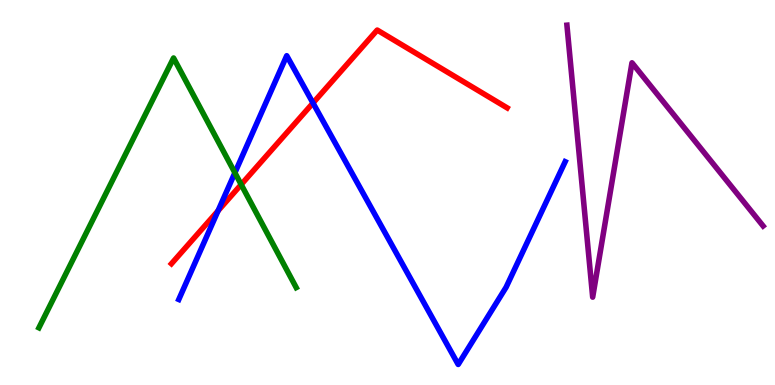[{'lines': ['blue', 'red'], 'intersections': [{'x': 2.81, 'y': 4.52}, {'x': 4.04, 'y': 7.32}]}, {'lines': ['green', 'red'], 'intersections': [{'x': 3.11, 'y': 5.21}]}, {'lines': ['purple', 'red'], 'intersections': []}, {'lines': ['blue', 'green'], 'intersections': [{'x': 3.03, 'y': 5.51}]}, {'lines': ['blue', 'purple'], 'intersections': []}, {'lines': ['green', 'purple'], 'intersections': []}]